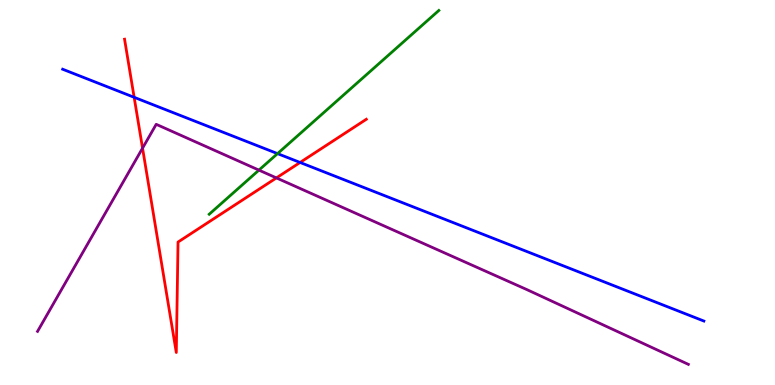[{'lines': ['blue', 'red'], 'intersections': [{'x': 1.73, 'y': 7.47}, {'x': 3.87, 'y': 5.78}]}, {'lines': ['green', 'red'], 'intersections': []}, {'lines': ['purple', 'red'], 'intersections': [{'x': 1.84, 'y': 6.15}, {'x': 3.57, 'y': 5.38}]}, {'lines': ['blue', 'green'], 'intersections': [{'x': 3.58, 'y': 6.01}]}, {'lines': ['blue', 'purple'], 'intersections': []}, {'lines': ['green', 'purple'], 'intersections': [{'x': 3.34, 'y': 5.58}]}]